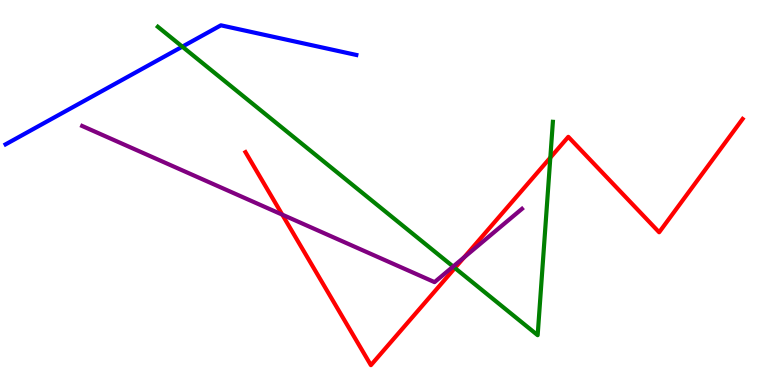[{'lines': ['blue', 'red'], 'intersections': []}, {'lines': ['green', 'red'], 'intersections': [{'x': 5.87, 'y': 3.04}, {'x': 7.1, 'y': 5.91}]}, {'lines': ['purple', 'red'], 'intersections': [{'x': 3.64, 'y': 4.42}, {'x': 5.99, 'y': 3.32}]}, {'lines': ['blue', 'green'], 'intersections': [{'x': 2.35, 'y': 8.79}]}, {'lines': ['blue', 'purple'], 'intersections': []}, {'lines': ['green', 'purple'], 'intersections': [{'x': 5.85, 'y': 3.08}]}]